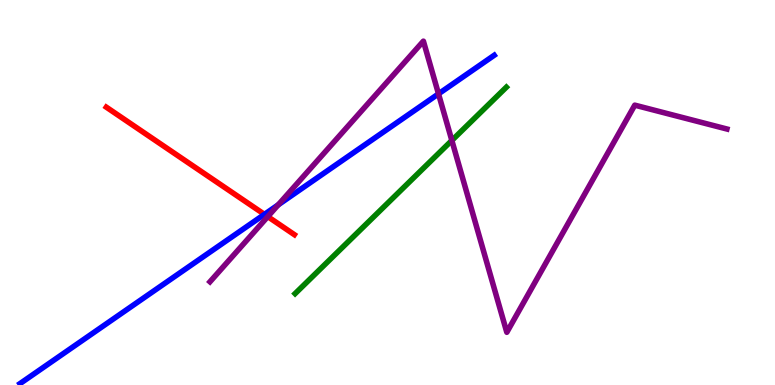[{'lines': ['blue', 'red'], 'intersections': [{'x': 3.41, 'y': 4.43}]}, {'lines': ['green', 'red'], 'intersections': []}, {'lines': ['purple', 'red'], 'intersections': [{'x': 3.46, 'y': 4.37}]}, {'lines': ['blue', 'green'], 'intersections': []}, {'lines': ['blue', 'purple'], 'intersections': [{'x': 3.59, 'y': 4.68}, {'x': 5.66, 'y': 7.56}]}, {'lines': ['green', 'purple'], 'intersections': [{'x': 5.83, 'y': 6.35}]}]